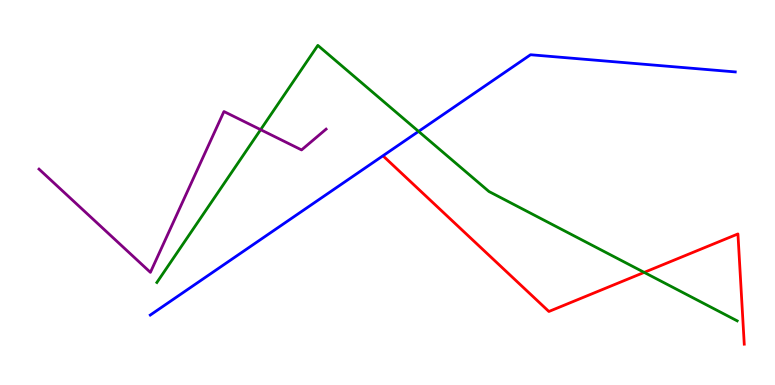[{'lines': ['blue', 'red'], 'intersections': []}, {'lines': ['green', 'red'], 'intersections': [{'x': 8.31, 'y': 2.92}]}, {'lines': ['purple', 'red'], 'intersections': []}, {'lines': ['blue', 'green'], 'intersections': [{'x': 5.4, 'y': 6.59}]}, {'lines': ['blue', 'purple'], 'intersections': []}, {'lines': ['green', 'purple'], 'intersections': [{'x': 3.36, 'y': 6.63}]}]